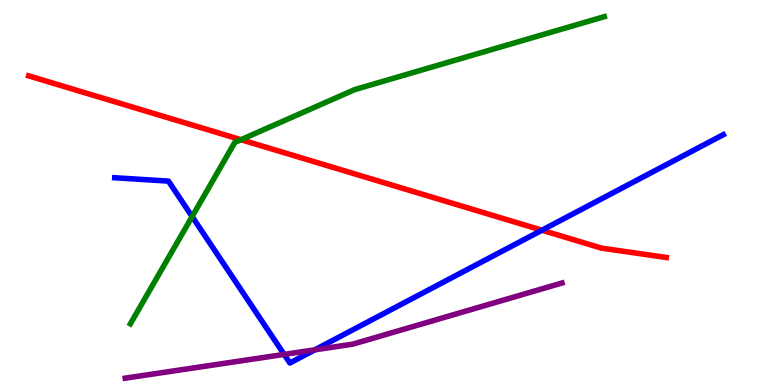[{'lines': ['blue', 'red'], 'intersections': [{'x': 6.99, 'y': 4.02}]}, {'lines': ['green', 'red'], 'intersections': [{'x': 3.11, 'y': 6.37}]}, {'lines': ['purple', 'red'], 'intersections': []}, {'lines': ['blue', 'green'], 'intersections': [{'x': 2.48, 'y': 4.37}]}, {'lines': ['blue', 'purple'], 'intersections': [{'x': 3.67, 'y': 0.794}, {'x': 4.06, 'y': 0.914}]}, {'lines': ['green', 'purple'], 'intersections': []}]